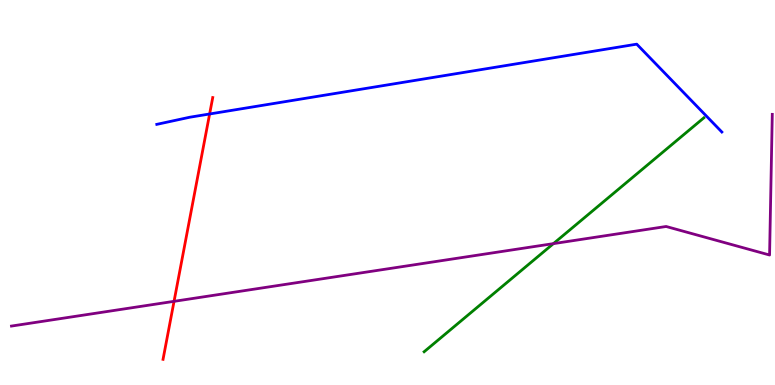[{'lines': ['blue', 'red'], 'intersections': [{'x': 2.7, 'y': 7.04}]}, {'lines': ['green', 'red'], 'intersections': []}, {'lines': ['purple', 'red'], 'intersections': [{'x': 2.25, 'y': 2.17}]}, {'lines': ['blue', 'green'], 'intersections': []}, {'lines': ['blue', 'purple'], 'intersections': []}, {'lines': ['green', 'purple'], 'intersections': [{'x': 7.14, 'y': 3.67}]}]